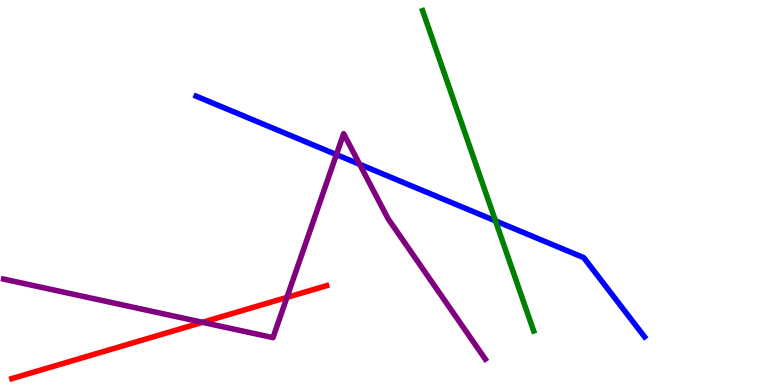[{'lines': ['blue', 'red'], 'intersections': []}, {'lines': ['green', 'red'], 'intersections': []}, {'lines': ['purple', 'red'], 'intersections': [{'x': 2.61, 'y': 1.63}, {'x': 3.7, 'y': 2.28}]}, {'lines': ['blue', 'green'], 'intersections': [{'x': 6.39, 'y': 4.26}]}, {'lines': ['blue', 'purple'], 'intersections': [{'x': 4.34, 'y': 5.98}, {'x': 4.64, 'y': 5.73}]}, {'lines': ['green', 'purple'], 'intersections': []}]